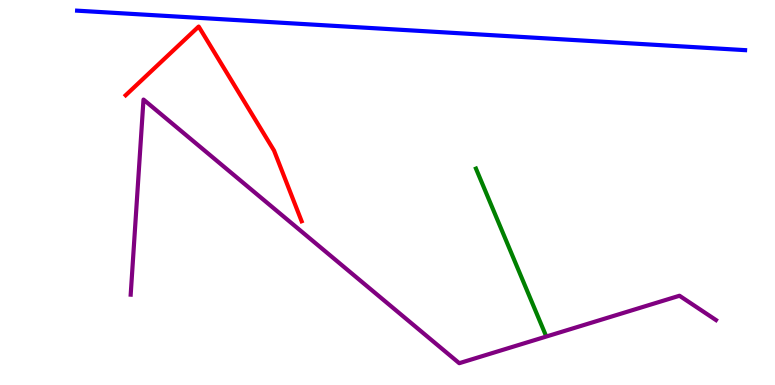[{'lines': ['blue', 'red'], 'intersections': []}, {'lines': ['green', 'red'], 'intersections': []}, {'lines': ['purple', 'red'], 'intersections': []}, {'lines': ['blue', 'green'], 'intersections': []}, {'lines': ['blue', 'purple'], 'intersections': []}, {'lines': ['green', 'purple'], 'intersections': []}]